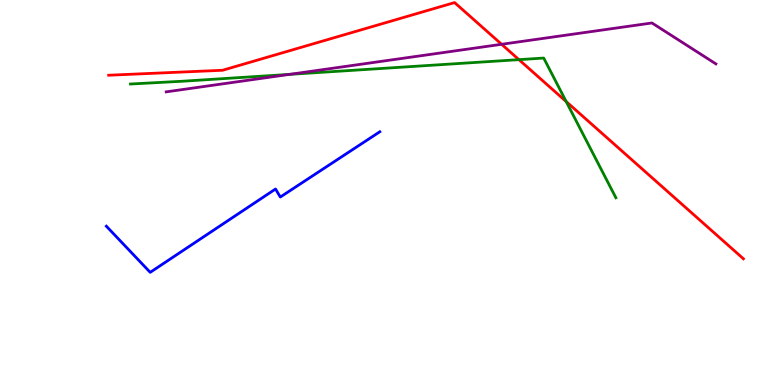[{'lines': ['blue', 'red'], 'intersections': []}, {'lines': ['green', 'red'], 'intersections': [{'x': 6.7, 'y': 8.45}, {'x': 7.31, 'y': 7.36}]}, {'lines': ['purple', 'red'], 'intersections': [{'x': 6.47, 'y': 8.85}]}, {'lines': ['blue', 'green'], 'intersections': []}, {'lines': ['blue', 'purple'], 'intersections': []}, {'lines': ['green', 'purple'], 'intersections': [{'x': 3.74, 'y': 8.07}]}]